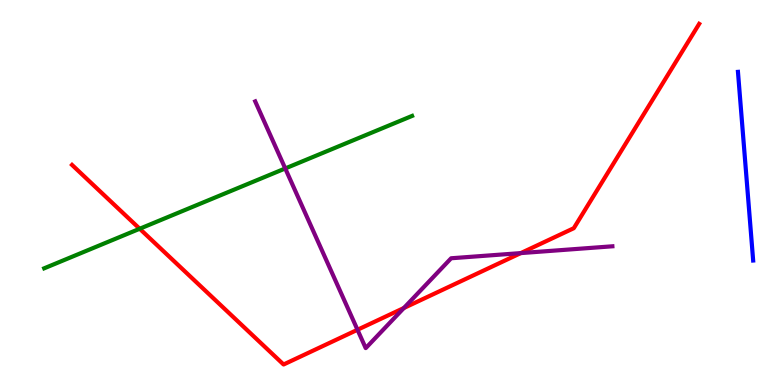[{'lines': ['blue', 'red'], 'intersections': []}, {'lines': ['green', 'red'], 'intersections': [{'x': 1.8, 'y': 4.06}]}, {'lines': ['purple', 'red'], 'intersections': [{'x': 4.61, 'y': 1.43}, {'x': 5.21, 'y': 2.0}, {'x': 6.72, 'y': 3.43}]}, {'lines': ['blue', 'green'], 'intersections': []}, {'lines': ['blue', 'purple'], 'intersections': []}, {'lines': ['green', 'purple'], 'intersections': [{'x': 3.68, 'y': 5.62}]}]